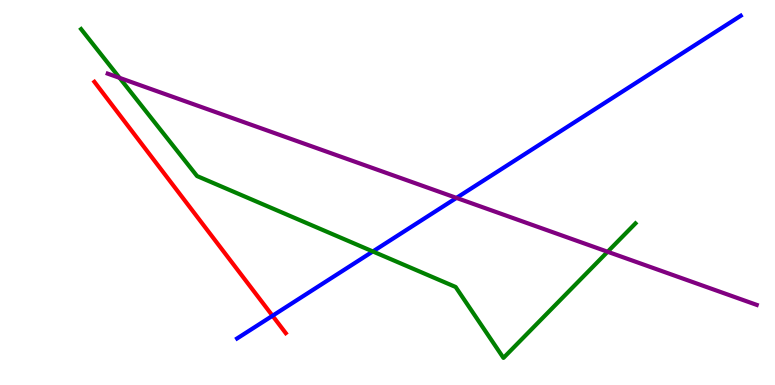[{'lines': ['blue', 'red'], 'intersections': [{'x': 3.52, 'y': 1.8}]}, {'lines': ['green', 'red'], 'intersections': []}, {'lines': ['purple', 'red'], 'intersections': []}, {'lines': ['blue', 'green'], 'intersections': [{'x': 4.81, 'y': 3.47}]}, {'lines': ['blue', 'purple'], 'intersections': [{'x': 5.89, 'y': 4.86}]}, {'lines': ['green', 'purple'], 'intersections': [{'x': 1.54, 'y': 7.98}, {'x': 7.84, 'y': 3.46}]}]